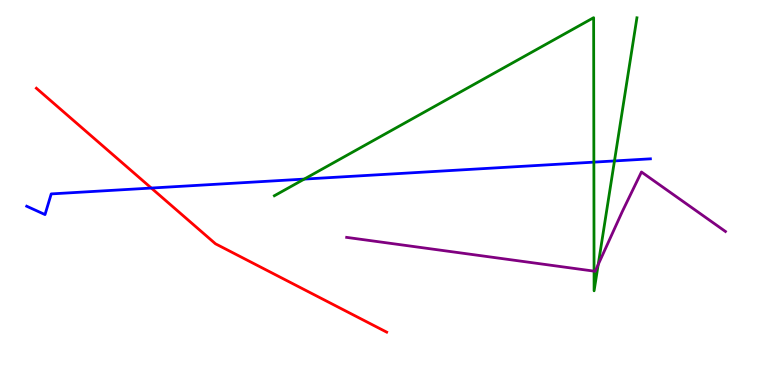[{'lines': ['blue', 'red'], 'intersections': [{'x': 1.95, 'y': 5.12}]}, {'lines': ['green', 'red'], 'intersections': []}, {'lines': ['purple', 'red'], 'intersections': []}, {'lines': ['blue', 'green'], 'intersections': [{'x': 3.93, 'y': 5.35}, {'x': 7.66, 'y': 5.79}, {'x': 7.93, 'y': 5.82}]}, {'lines': ['blue', 'purple'], 'intersections': []}, {'lines': ['green', 'purple'], 'intersections': [{'x': 7.67, 'y': 2.96}, {'x': 7.72, 'y': 3.13}]}]